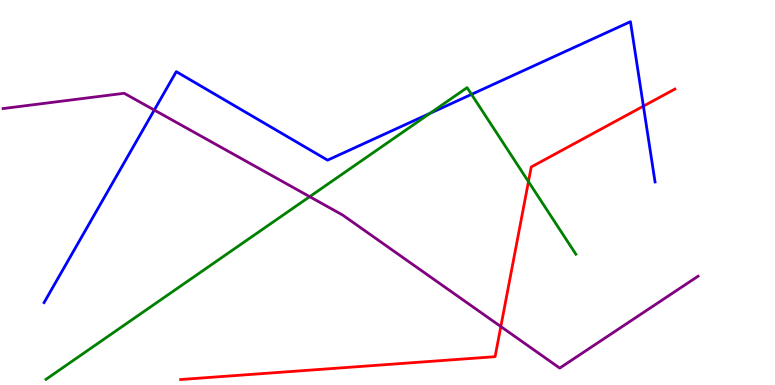[{'lines': ['blue', 'red'], 'intersections': [{'x': 8.3, 'y': 7.24}]}, {'lines': ['green', 'red'], 'intersections': [{'x': 6.82, 'y': 5.28}]}, {'lines': ['purple', 'red'], 'intersections': [{'x': 6.46, 'y': 1.52}]}, {'lines': ['blue', 'green'], 'intersections': [{'x': 5.55, 'y': 7.06}, {'x': 6.08, 'y': 7.55}]}, {'lines': ['blue', 'purple'], 'intersections': [{'x': 1.99, 'y': 7.14}]}, {'lines': ['green', 'purple'], 'intersections': [{'x': 4.0, 'y': 4.89}]}]